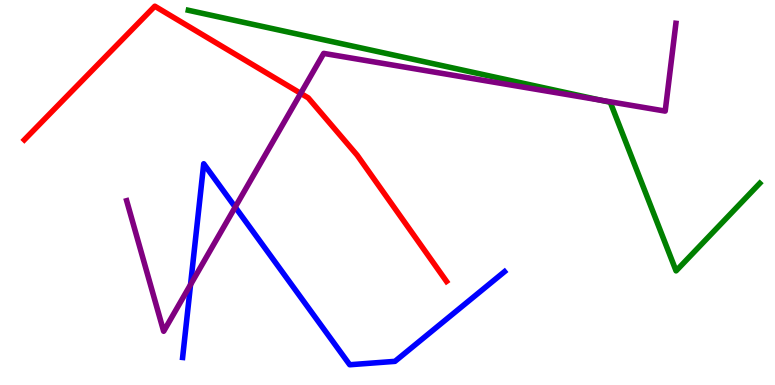[{'lines': ['blue', 'red'], 'intersections': []}, {'lines': ['green', 'red'], 'intersections': []}, {'lines': ['purple', 'red'], 'intersections': [{'x': 3.88, 'y': 7.57}]}, {'lines': ['blue', 'green'], 'intersections': []}, {'lines': ['blue', 'purple'], 'intersections': [{'x': 2.46, 'y': 2.61}, {'x': 3.03, 'y': 4.62}]}, {'lines': ['green', 'purple'], 'intersections': [{'x': 7.75, 'y': 7.4}]}]